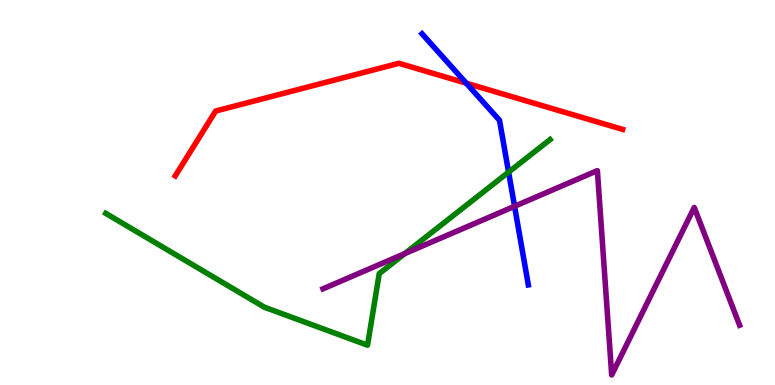[{'lines': ['blue', 'red'], 'intersections': [{'x': 6.02, 'y': 7.84}]}, {'lines': ['green', 'red'], 'intersections': []}, {'lines': ['purple', 'red'], 'intersections': []}, {'lines': ['blue', 'green'], 'intersections': [{'x': 6.56, 'y': 5.53}]}, {'lines': ['blue', 'purple'], 'intersections': [{'x': 6.64, 'y': 4.64}]}, {'lines': ['green', 'purple'], 'intersections': [{'x': 5.22, 'y': 3.41}]}]